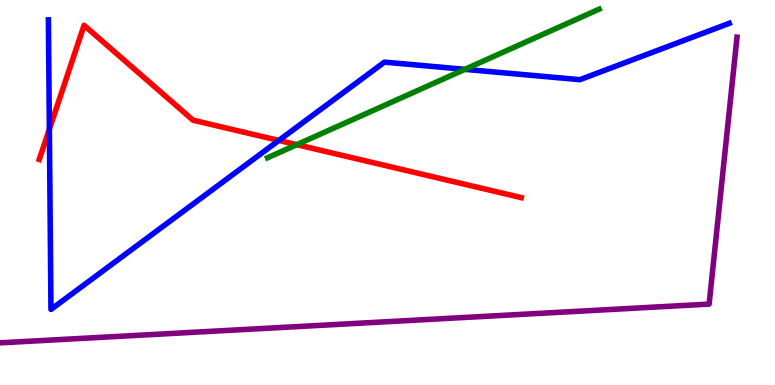[{'lines': ['blue', 'red'], 'intersections': [{'x': 0.637, 'y': 6.64}, {'x': 3.6, 'y': 6.35}]}, {'lines': ['green', 'red'], 'intersections': [{'x': 3.83, 'y': 6.24}]}, {'lines': ['purple', 'red'], 'intersections': []}, {'lines': ['blue', 'green'], 'intersections': [{'x': 6.0, 'y': 8.2}]}, {'lines': ['blue', 'purple'], 'intersections': []}, {'lines': ['green', 'purple'], 'intersections': []}]